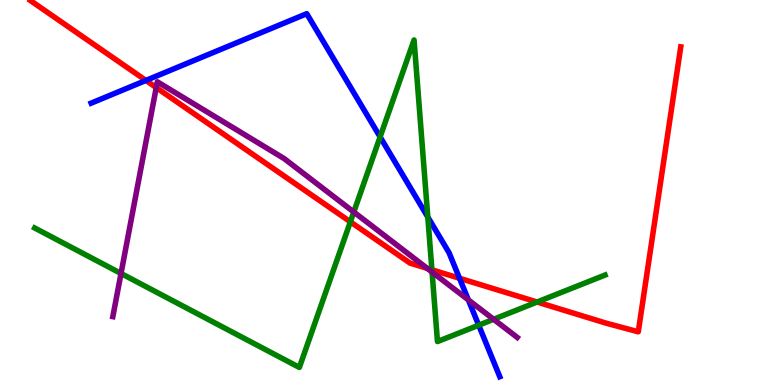[{'lines': ['blue', 'red'], 'intersections': [{'x': 1.88, 'y': 7.91}, {'x': 5.93, 'y': 2.77}]}, {'lines': ['green', 'red'], 'intersections': [{'x': 4.52, 'y': 4.24}, {'x': 5.57, 'y': 2.99}, {'x': 6.93, 'y': 2.16}]}, {'lines': ['purple', 'red'], 'intersections': [{'x': 2.02, 'y': 7.73}, {'x': 5.51, 'y': 3.03}]}, {'lines': ['blue', 'green'], 'intersections': [{'x': 4.9, 'y': 6.44}, {'x': 5.52, 'y': 4.36}, {'x': 6.18, 'y': 1.55}]}, {'lines': ['blue', 'purple'], 'intersections': [{'x': 6.04, 'y': 2.21}]}, {'lines': ['green', 'purple'], 'intersections': [{'x': 1.56, 'y': 2.9}, {'x': 4.57, 'y': 4.49}, {'x': 5.58, 'y': 2.93}, {'x': 6.37, 'y': 1.71}]}]